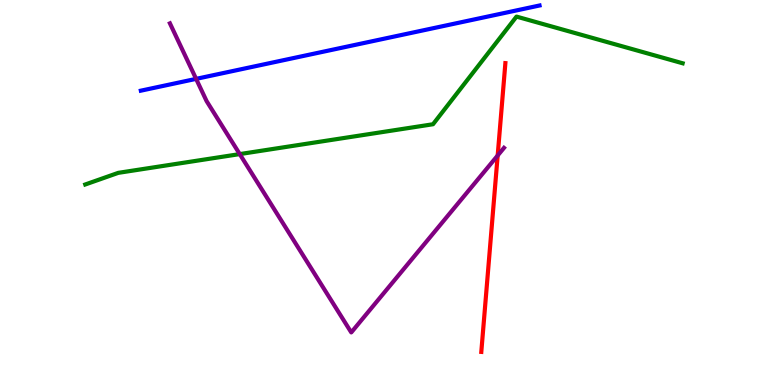[{'lines': ['blue', 'red'], 'intersections': []}, {'lines': ['green', 'red'], 'intersections': []}, {'lines': ['purple', 'red'], 'intersections': [{'x': 6.42, 'y': 5.96}]}, {'lines': ['blue', 'green'], 'intersections': []}, {'lines': ['blue', 'purple'], 'intersections': [{'x': 2.53, 'y': 7.95}]}, {'lines': ['green', 'purple'], 'intersections': [{'x': 3.09, 'y': 6.0}]}]